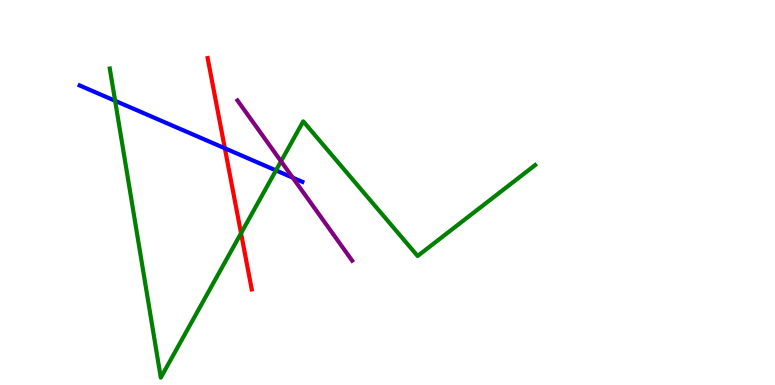[{'lines': ['blue', 'red'], 'intersections': [{'x': 2.9, 'y': 6.15}]}, {'lines': ['green', 'red'], 'intersections': [{'x': 3.11, 'y': 3.94}]}, {'lines': ['purple', 'red'], 'intersections': []}, {'lines': ['blue', 'green'], 'intersections': [{'x': 1.49, 'y': 7.38}, {'x': 3.56, 'y': 5.57}]}, {'lines': ['blue', 'purple'], 'intersections': [{'x': 3.78, 'y': 5.39}]}, {'lines': ['green', 'purple'], 'intersections': [{'x': 3.63, 'y': 5.81}]}]